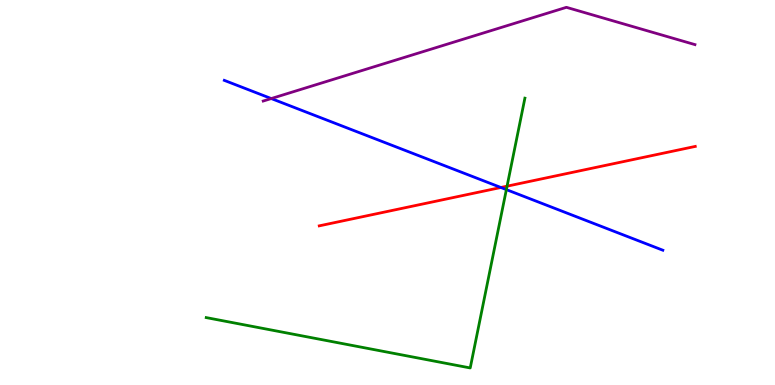[{'lines': ['blue', 'red'], 'intersections': [{'x': 6.46, 'y': 5.13}]}, {'lines': ['green', 'red'], 'intersections': [{'x': 6.54, 'y': 5.16}]}, {'lines': ['purple', 'red'], 'intersections': []}, {'lines': ['blue', 'green'], 'intersections': [{'x': 6.53, 'y': 5.08}]}, {'lines': ['blue', 'purple'], 'intersections': [{'x': 3.5, 'y': 7.44}]}, {'lines': ['green', 'purple'], 'intersections': []}]